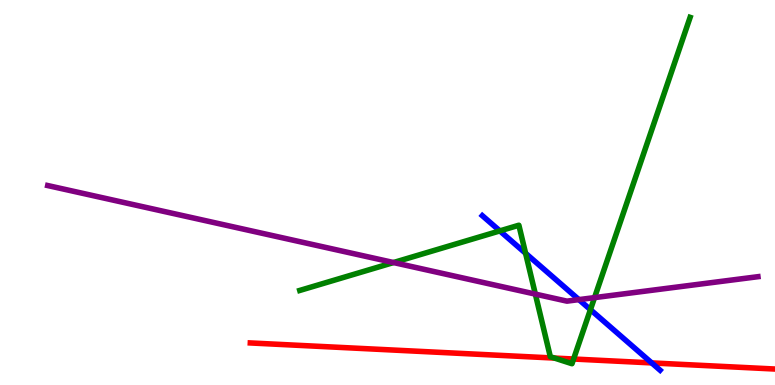[{'lines': ['blue', 'red'], 'intersections': [{'x': 8.41, 'y': 0.574}]}, {'lines': ['green', 'red'], 'intersections': [{'x': 7.15, 'y': 0.699}, {'x': 7.4, 'y': 0.675}]}, {'lines': ['purple', 'red'], 'intersections': []}, {'lines': ['blue', 'green'], 'intersections': [{'x': 6.45, 'y': 4.0}, {'x': 6.78, 'y': 3.42}, {'x': 7.62, 'y': 1.96}]}, {'lines': ['blue', 'purple'], 'intersections': [{'x': 7.47, 'y': 2.22}]}, {'lines': ['green', 'purple'], 'intersections': [{'x': 5.08, 'y': 3.18}, {'x': 6.91, 'y': 2.36}, {'x': 7.67, 'y': 2.27}]}]